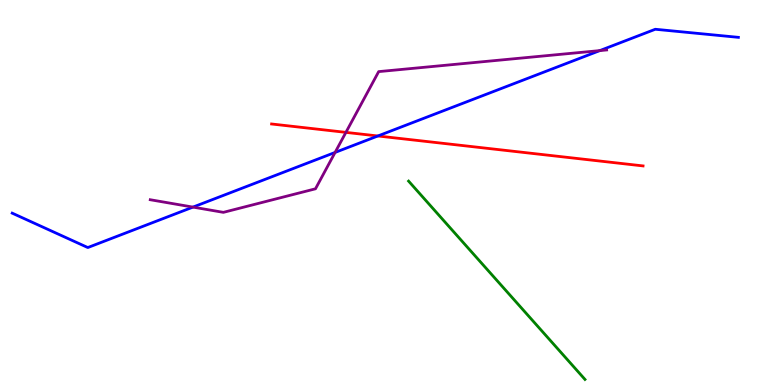[{'lines': ['blue', 'red'], 'intersections': [{'x': 4.88, 'y': 6.47}]}, {'lines': ['green', 'red'], 'intersections': []}, {'lines': ['purple', 'red'], 'intersections': [{'x': 4.46, 'y': 6.56}]}, {'lines': ['blue', 'green'], 'intersections': []}, {'lines': ['blue', 'purple'], 'intersections': [{'x': 2.49, 'y': 4.62}, {'x': 4.32, 'y': 6.04}, {'x': 7.74, 'y': 8.69}]}, {'lines': ['green', 'purple'], 'intersections': []}]